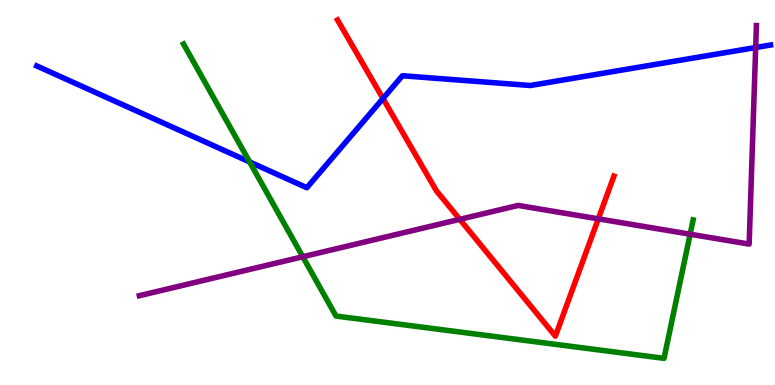[{'lines': ['blue', 'red'], 'intersections': [{'x': 4.94, 'y': 7.44}]}, {'lines': ['green', 'red'], 'intersections': []}, {'lines': ['purple', 'red'], 'intersections': [{'x': 5.93, 'y': 4.3}, {'x': 7.72, 'y': 4.32}]}, {'lines': ['blue', 'green'], 'intersections': [{'x': 3.22, 'y': 5.79}]}, {'lines': ['blue', 'purple'], 'intersections': [{'x': 9.75, 'y': 8.77}]}, {'lines': ['green', 'purple'], 'intersections': [{'x': 3.91, 'y': 3.33}, {'x': 8.9, 'y': 3.92}]}]